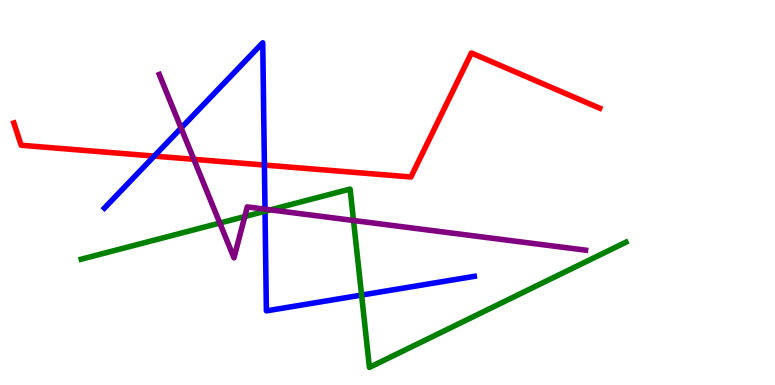[{'lines': ['blue', 'red'], 'intersections': [{'x': 1.99, 'y': 5.95}, {'x': 3.41, 'y': 5.71}]}, {'lines': ['green', 'red'], 'intersections': []}, {'lines': ['purple', 'red'], 'intersections': [{'x': 2.5, 'y': 5.86}]}, {'lines': ['blue', 'green'], 'intersections': [{'x': 3.42, 'y': 4.51}, {'x': 4.67, 'y': 2.34}]}, {'lines': ['blue', 'purple'], 'intersections': [{'x': 2.34, 'y': 6.67}, {'x': 3.42, 'y': 4.57}]}, {'lines': ['green', 'purple'], 'intersections': [{'x': 2.84, 'y': 4.21}, {'x': 3.16, 'y': 4.38}, {'x': 3.49, 'y': 4.55}, {'x': 4.56, 'y': 4.27}]}]